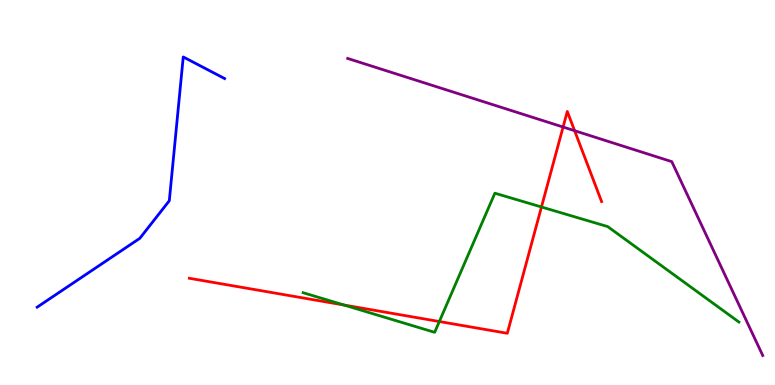[{'lines': ['blue', 'red'], 'intersections': []}, {'lines': ['green', 'red'], 'intersections': [{'x': 4.44, 'y': 2.08}, {'x': 5.67, 'y': 1.65}, {'x': 6.99, 'y': 4.62}]}, {'lines': ['purple', 'red'], 'intersections': [{'x': 7.27, 'y': 6.7}, {'x': 7.41, 'y': 6.61}]}, {'lines': ['blue', 'green'], 'intersections': []}, {'lines': ['blue', 'purple'], 'intersections': []}, {'lines': ['green', 'purple'], 'intersections': []}]